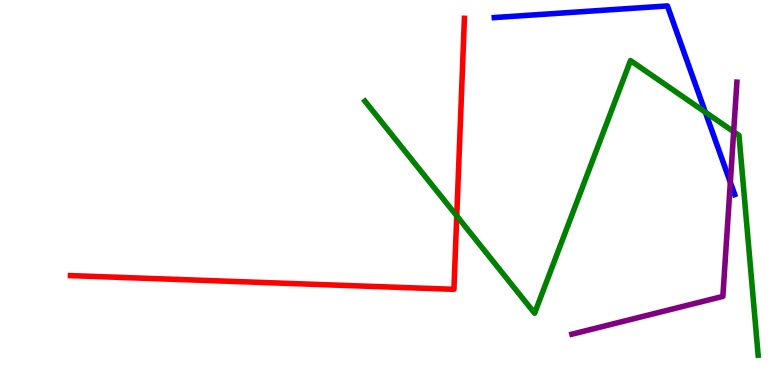[{'lines': ['blue', 'red'], 'intersections': []}, {'lines': ['green', 'red'], 'intersections': [{'x': 5.89, 'y': 4.39}]}, {'lines': ['purple', 'red'], 'intersections': []}, {'lines': ['blue', 'green'], 'intersections': [{'x': 9.1, 'y': 7.09}]}, {'lines': ['blue', 'purple'], 'intersections': [{'x': 9.42, 'y': 5.26}]}, {'lines': ['green', 'purple'], 'intersections': [{'x': 9.47, 'y': 6.58}]}]